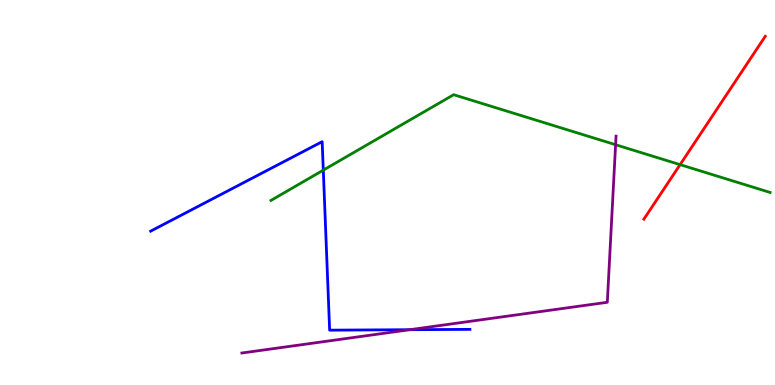[{'lines': ['blue', 'red'], 'intersections': []}, {'lines': ['green', 'red'], 'intersections': [{'x': 8.78, 'y': 5.72}]}, {'lines': ['purple', 'red'], 'intersections': []}, {'lines': ['blue', 'green'], 'intersections': [{'x': 4.17, 'y': 5.58}]}, {'lines': ['blue', 'purple'], 'intersections': [{'x': 5.29, 'y': 1.44}]}, {'lines': ['green', 'purple'], 'intersections': [{'x': 7.94, 'y': 6.24}]}]